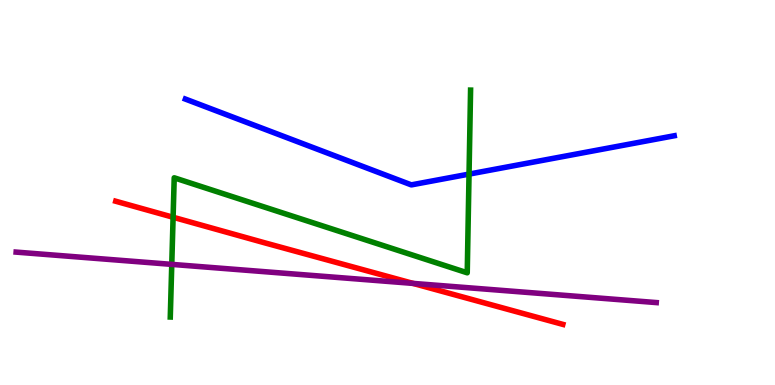[{'lines': ['blue', 'red'], 'intersections': []}, {'lines': ['green', 'red'], 'intersections': [{'x': 2.23, 'y': 4.36}]}, {'lines': ['purple', 'red'], 'intersections': [{'x': 5.33, 'y': 2.64}]}, {'lines': ['blue', 'green'], 'intersections': [{'x': 6.05, 'y': 5.48}]}, {'lines': ['blue', 'purple'], 'intersections': []}, {'lines': ['green', 'purple'], 'intersections': [{'x': 2.22, 'y': 3.13}]}]